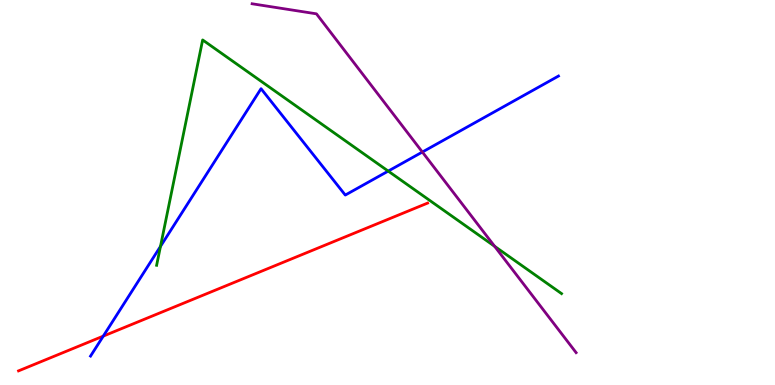[{'lines': ['blue', 'red'], 'intersections': [{'x': 1.33, 'y': 1.27}]}, {'lines': ['green', 'red'], 'intersections': []}, {'lines': ['purple', 'red'], 'intersections': []}, {'lines': ['blue', 'green'], 'intersections': [{'x': 2.07, 'y': 3.6}, {'x': 5.01, 'y': 5.56}]}, {'lines': ['blue', 'purple'], 'intersections': [{'x': 5.45, 'y': 6.05}]}, {'lines': ['green', 'purple'], 'intersections': [{'x': 6.38, 'y': 3.6}]}]